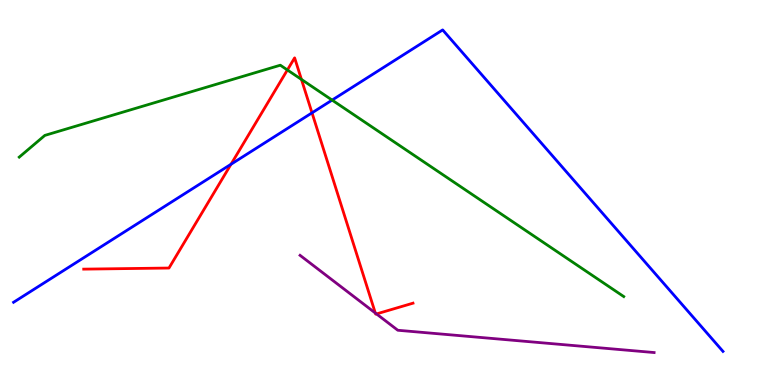[{'lines': ['blue', 'red'], 'intersections': [{'x': 2.98, 'y': 5.73}, {'x': 4.03, 'y': 7.07}]}, {'lines': ['green', 'red'], 'intersections': [{'x': 3.71, 'y': 8.18}, {'x': 3.89, 'y': 7.94}]}, {'lines': ['purple', 'red'], 'intersections': [{'x': 4.84, 'y': 1.87}, {'x': 4.86, 'y': 1.85}]}, {'lines': ['blue', 'green'], 'intersections': [{'x': 4.29, 'y': 7.4}]}, {'lines': ['blue', 'purple'], 'intersections': []}, {'lines': ['green', 'purple'], 'intersections': []}]